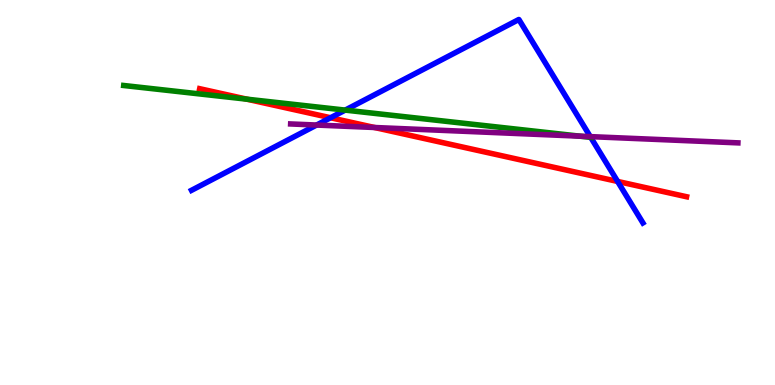[{'lines': ['blue', 'red'], 'intersections': [{'x': 4.27, 'y': 6.94}, {'x': 7.97, 'y': 5.29}]}, {'lines': ['green', 'red'], 'intersections': [{'x': 3.19, 'y': 7.42}]}, {'lines': ['purple', 'red'], 'intersections': [{'x': 4.83, 'y': 6.69}]}, {'lines': ['blue', 'green'], 'intersections': [{'x': 4.45, 'y': 7.14}, {'x': 7.62, 'y': 6.43}]}, {'lines': ['blue', 'purple'], 'intersections': [{'x': 4.08, 'y': 6.75}, {'x': 7.62, 'y': 6.45}]}, {'lines': ['green', 'purple'], 'intersections': [{'x': 7.48, 'y': 6.46}]}]